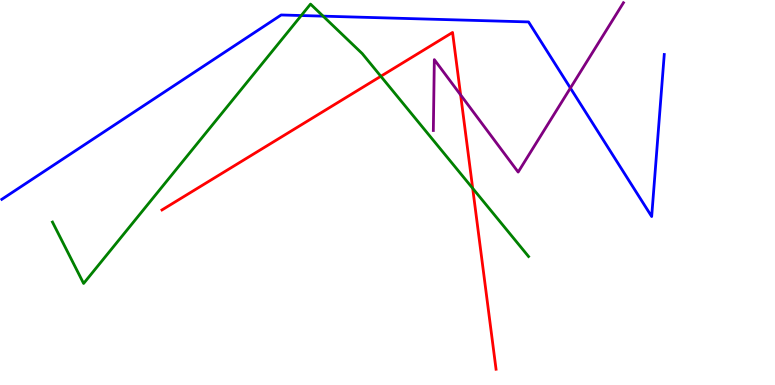[{'lines': ['blue', 'red'], 'intersections': []}, {'lines': ['green', 'red'], 'intersections': [{'x': 4.91, 'y': 8.02}, {'x': 6.1, 'y': 5.11}]}, {'lines': ['purple', 'red'], 'intersections': [{'x': 5.94, 'y': 7.53}]}, {'lines': ['blue', 'green'], 'intersections': [{'x': 3.89, 'y': 9.6}, {'x': 4.17, 'y': 9.58}]}, {'lines': ['blue', 'purple'], 'intersections': [{'x': 7.36, 'y': 7.71}]}, {'lines': ['green', 'purple'], 'intersections': []}]